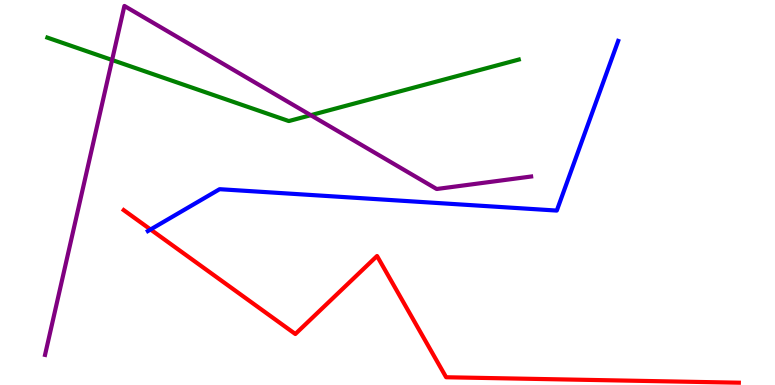[{'lines': ['blue', 'red'], 'intersections': [{'x': 1.94, 'y': 4.04}]}, {'lines': ['green', 'red'], 'intersections': []}, {'lines': ['purple', 'red'], 'intersections': []}, {'lines': ['blue', 'green'], 'intersections': []}, {'lines': ['blue', 'purple'], 'intersections': []}, {'lines': ['green', 'purple'], 'intersections': [{'x': 1.45, 'y': 8.44}, {'x': 4.01, 'y': 7.01}]}]